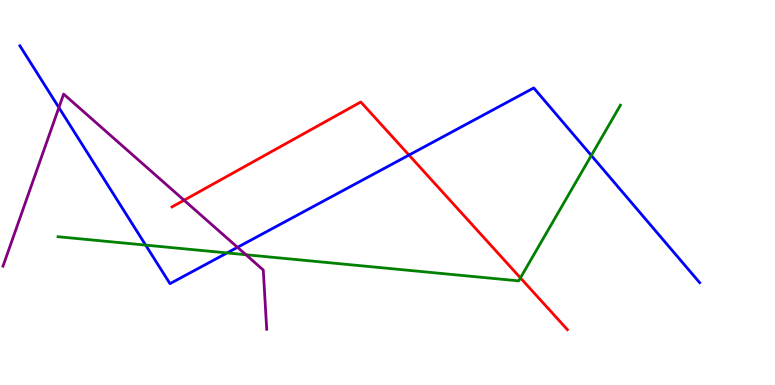[{'lines': ['blue', 'red'], 'intersections': [{'x': 5.28, 'y': 5.97}]}, {'lines': ['green', 'red'], 'intersections': [{'x': 6.72, 'y': 2.78}]}, {'lines': ['purple', 'red'], 'intersections': [{'x': 2.38, 'y': 4.8}]}, {'lines': ['blue', 'green'], 'intersections': [{'x': 1.88, 'y': 3.63}, {'x': 2.93, 'y': 3.43}, {'x': 7.63, 'y': 5.96}]}, {'lines': ['blue', 'purple'], 'intersections': [{'x': 0.76, 'y': 7.21}, {'x': 3.06, 'y': 3.58}]}, {'lines': ['green', 'purple'], 'intersections': [{'x': 3.17, 'y': 3.38}]}]